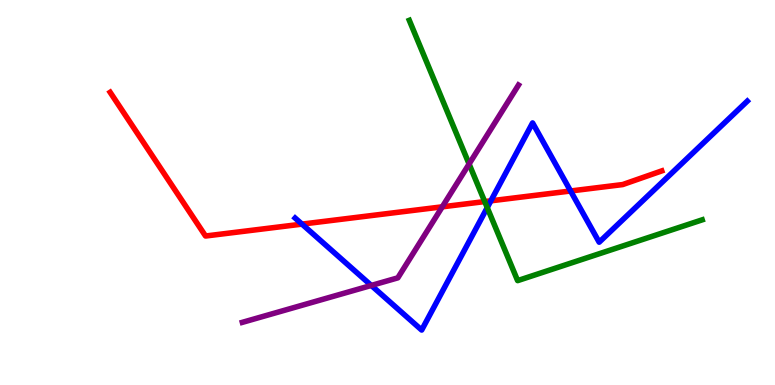[{'lines': ['blue', 'red'], 'intersections': [{'x': 3.9, 'y': 4.18}, {'x': 6.33, 'y': 4.78}, {'x': 7.36, 'y': 5.04}]}, {'lines': ['green', 'red'], 'intersections': [{'x': 6.25, 'y': 4.76}]}, {'lines': ['purple', 'red'], 'intersections': [{'x': 5.71, 'y': 4.63}]}, {'lines': ['blue', 'green'], 'intersections': [{'x': 6.29, 'y': 4.61}]}, {'lines': ['blue', 'purple'], 'intersections': [{'x': 4.79, 'y': 2.59}]}, {'lines': ['green', 'purple'], 'intersections': [{'x': 6.05, 'y': 5.74}]}]